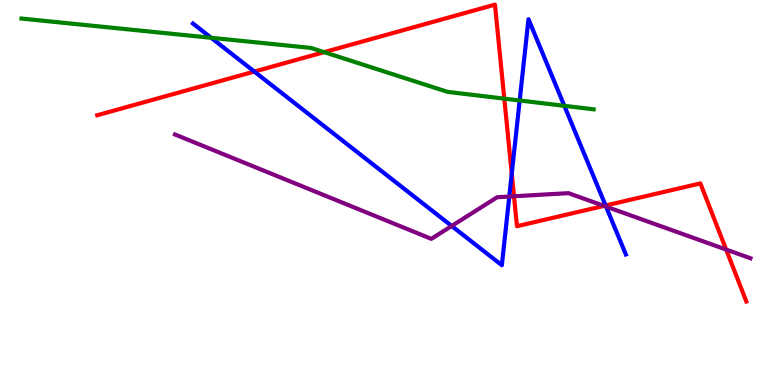[{'lines': ['blue', 'red'], 'intersections': [{'x': 3.28, 'y': 8.14}, {'x': 6.6, 'y': 5.49}, {'x': 7.81, 'y': 4.66}]}, {'lines': ['green', 'red'], 'intersections': [{'x': 4.18, 'y': 8.65}, {'x': 6.51, 'y': 7.44}]}, {'lines': ['purple', 'red'], 'intersections': [{'x': 6.63, 'y': 4.9}, {'x': 7.79, 'y': 4.65}, {'x': 9.37, 'y': 3.52}]}, {'lines': ['blue', 'green'], 'intersections': [{'x': 2.72, 'y': 9.02}, {'x': 6.71, 'y': 7.39}, {'x': 7.28, 'y': 7.25}]}, {'lines': ['blue', 'purple'], 'intersections': [{'x': 5.83, 'y': 4.13}, {'x': 6.57, 'y': 4.89}, {'x': 7.82, 'y': 4.63}]}, {'lines': ['green', 'purple'], 'intersections': []}]